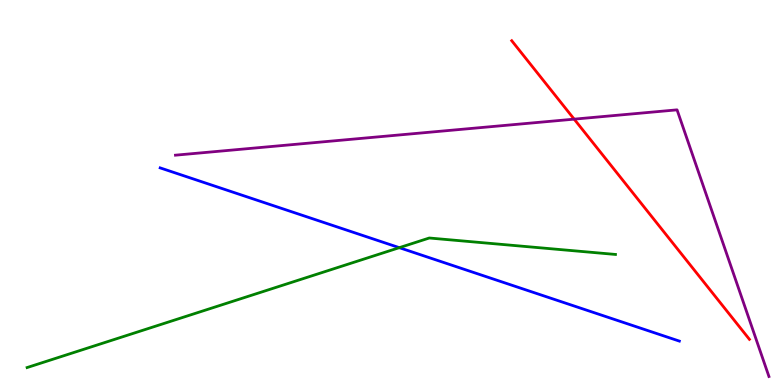[{'lines': ['blue', 'red'], 'intersections': []}, {'lines': ['green', 'red'], 'intersections': []}, {'lines': ['purple', 'red'], 'intersections': [{'x': 7.41, 'y': 6.91}]}, {'lines': ['blue', 'green'], 'intersections': [{'x': 5.15, 'y': 3.57}]}, {'lines': ['blue', 'purple'], 'intersections': []}, {'lines': ['green', 'purple'], 'intersections': []}]